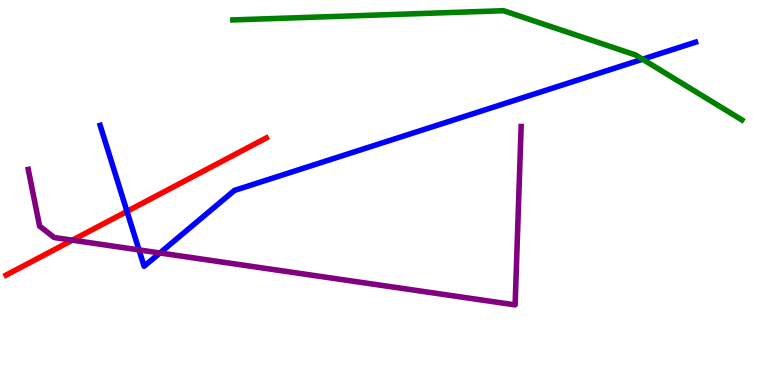[{'lines': ['blue', 'red'], 'intersections': [{'x': 1.64, 'y': 4.51}]}, {'lines': ['green', 'red'], 'intersections': []}, {'lines': ['purple', 'red'], 'intersections': [{'x': 0.934, 'y': 3.76}]}, {'lines': ['blue', 'green'], 'intersections': [{'x': 8.29, 'y': 8.46}]}, {'lines': ['blue', 'purple'], 'intersections': [{'x': 1.79, 'y': 3.51}, {'x': 2.06, 'y': 3.43}]}, {'lines': ['green', 'purple'], 'intersections': []}]